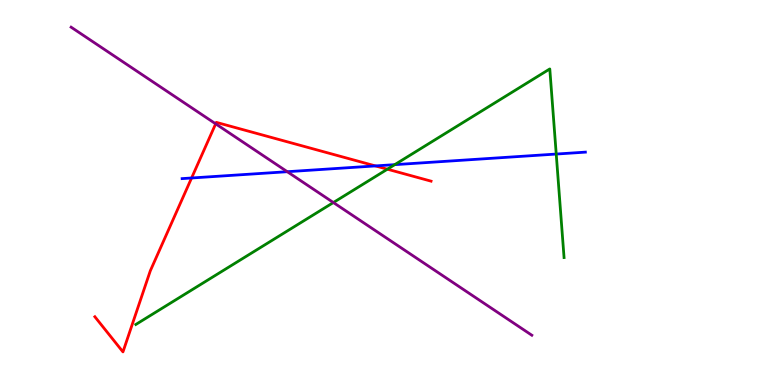[{'lines': ['blue', 'red'], 'intersections': [{'x': 2.47, 'y': 5.38}, {'x': 4.84, 'y': 5.69}]}, {'lines': ['green', 'red'], 'intersections': [{'x': 5.0, 'y': 5.61}]}, {'lines': ['purple', 'red'], 'intersections': [{'x': 2.78, 'y': 6.78}]}, {'lines': ['blue', 'green'], 'intersections': [{'x': 5.09, 'y': 5.72}, {'x': 7.18, 'y': 6.0}]}, {'lines': ['blue', 'purple'], 'intersections': [{'x': 3.71, 'y': 5.54}]}, {'lines': ['green', 'purple'], 'intersections': [{'x': 4.3, 'y': 4.74}]}]